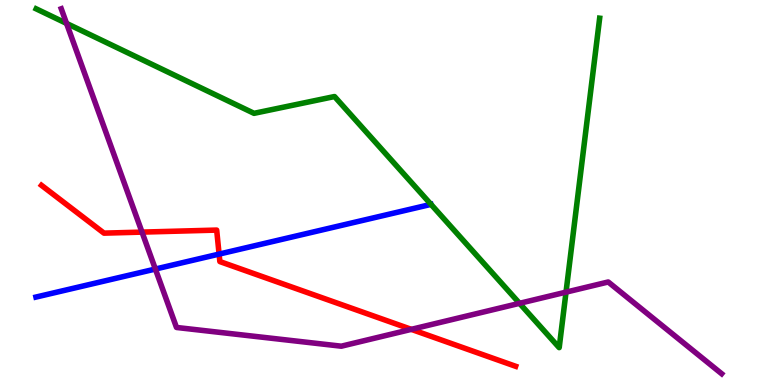[{'lines': ['blue', 'red'], 'intersections': [{'x': 2.83, 'y': 3.4}]}, {'lines': ['green', 'red'], 'intersections': []}, {'lines': ['purple', 'red'], 'intersections': [{'x': 1.83, 'y': 3.97}, {'x': 5.31, 'y': 1.45}]}, {'lines': ['blue', 'green'], 'intersections': []}, {'lines': ['blue', 'purple'], 'intersections': [{'x': 2.0, 'y': 3.01}]}, {'lines': ['green', 'purple'], 'intersections': [{'x': 0.859, 'y': 9.39}, {'x': 6.7, 'y': 2.12}, {'x': 7.3, 'y': 2.41}]}]